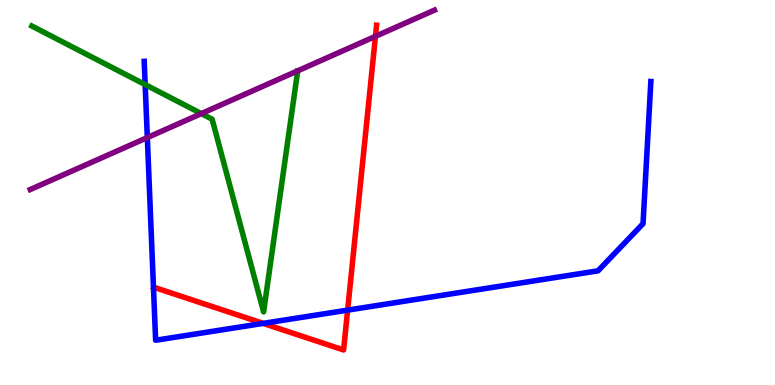[{'lines': ['blue', 'red'], 'intersections': [{'x': 3.4, 'y': 1.6}, {'x': 4.49, 'y': 1.94}]}, {'lines': ['green', 'red'], 'intersections': []}, {'lines': ['purple', 'red'], 'intersections': [{'x': 4.84, 'y': 9.06}]}, {'lines': ['blue', 'green'], 'intersections': [{'x': 1.87, 'y': 7.8}]}, {'lines': ['blue', 'purple'], 'intersections': [{'x': 1.9, 'y': 6.43}]}, {'lines': ['green', 'purple'], 'intersections': [{'x': 2.6, 'y': 7.05}]}]